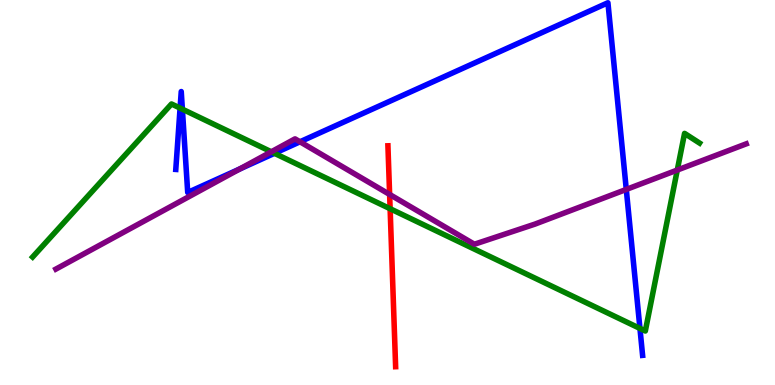[{'lines': ['blue', 'red'], 'intersections': []}, {'lines': ['green', 'red'], 'intersections': [{'x': 5.03, 'y': 4.58}]}, {'lines': ['purple', 'red'], 'intersections': [{'x': 5.03, 'y': 4.95}]}, {'lines': ['blue', 'green'], 'intersections': [{'x': 2.32, 'y': 7.19}, {'x': 2.35, 'y': 7.16}, {'x': 3.54, 'y': 6.02}, {'x': 8.26, 'y': 1.47}]}, {'lines': ['blue', 'purple'], 'intersections': [{'x': 3.09, 'y': 5.61}, {'x': 3.87, 'y': 6.32}, {'x': 8.08, 'y': 5.08}]}, {'lines': ['green', 'purple'], 'intersections': [{'x': 3.5, 'y': 6.06}, {'x': 8.74, 'y': 5.58}]}]